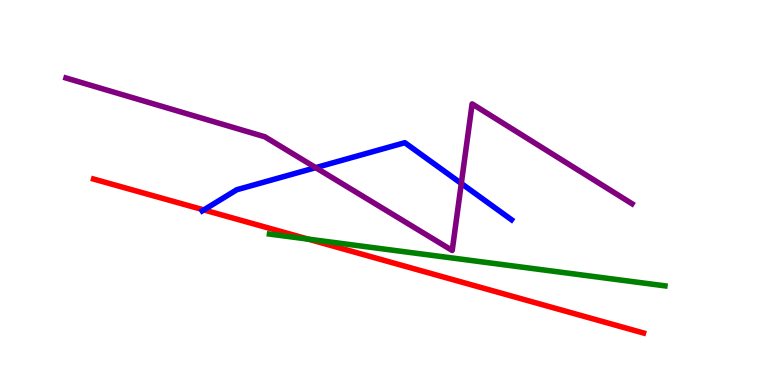[{'lines': ['blue', 'red'], 'intersections': [{'x': 2.63, 'y': 4.55}]}, {'lines': ['green', 'red'], 'intersections': [{'x': 3.98, 'y': 3.79}]}, {'lines': ['purple', 'red'], 'intersections': []}, {'lines': ['blue', 'green'], 'intersections': []}, {'lines': ['blue', 'purple'], 'intersections': [{'x': 4.07, 'y': 5.65}, {'x': 5.95, 'y': 5.23}]}, {'lines': ['green', 'purple'], 'intersections': []}]